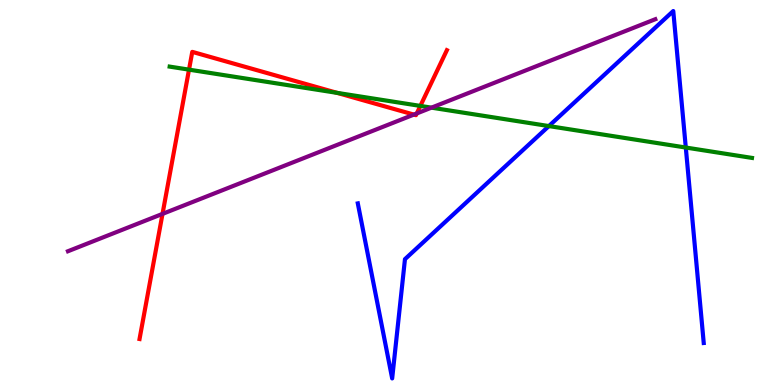[{'lines': ['blue', 'red'], 'intersections': []}, {'lines': ['green', 'red'], 'intersections': [{'x': 2.44, 'y': 8.19}, {'x': 4.35, 'y': 7.59}, {'x': 5.42, 'y': 7.25}]}, {'lines': ['purple', 'red'], 'intersections': [{'x': 2.1, 'y': 4.44}, {'x': 5.34, 'y': 7.02}, {'x': 5.38, 'y': 7.05}]}, {'lines': ['blue', 'green'], 'intersections': [{'x': 7.08, 'y': 6.73}, {'x': 8.85, 'y': 6.17}]}, {'lines': ['blue', 'purple'], 'intersections': []}, {'lines': ['green', 'purple'], 'intersections': [{'x': 5.57, 'y': 7.2}]}]